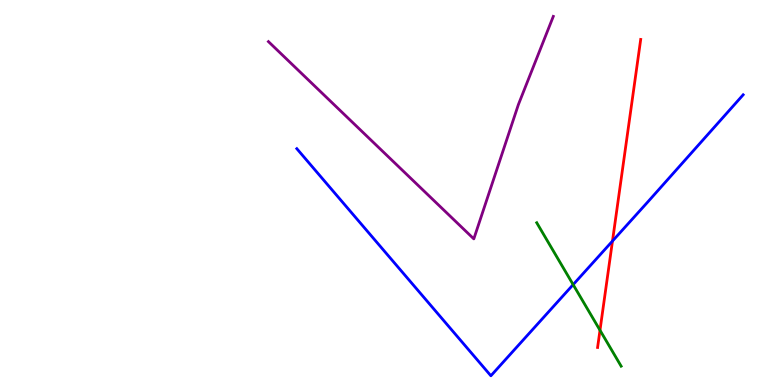[{'lines': ['blue', 'red'], 'intersections': [{'x': 7.9, 'y': 3.74}]}, {'lines': ['green', 'red'], 'intersections': [{'x': 7.74, 'y': 1.42}]}, {'lines': ['purple', 'red'], 'intersections': []}, {'lines': ['blue', 'green'], 'intersections': [{'x': 7.4, 'y': 2.61}]}, {'lines': ['blue', 'purple'], 'intersections': []}, {'lines': ['green', 'purple'], 'intersections': []}]